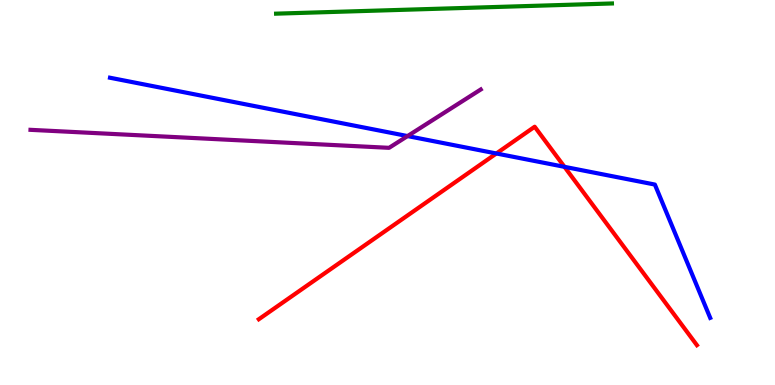[{'lines': ['blue', 'red'], 'intersections': [{'x': 6.4, 'y': 6.01}, {'x': 7.28, 'y': 5.67}]}, {'lines': ['green', 'red'], 'intersections': []}, {'lines': ['purple', 'red'], 'intersections': []}, {'lines': ['blue', 'green'], 'intersections': []}, {'lines': ['blue', 'purple'], 'intersections': [{'x': 5.26, 'y': 6.47}]}, {'lines': ['green', 'purple'], 'intersections': []}]